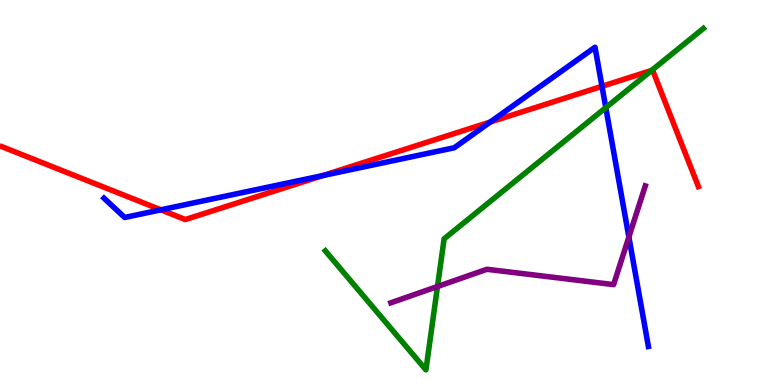[{'lines': ['blue', 'red'], 'intersections': [{'x': 2.08, 'y': 4.55}, {'x': 4.17, 'y': 5.44}, {'x': 6.33, 'y': 6.83}, {'x': 7.77, 'y': 7.76}]}, {'lines': ['green', 'red'], 'intersections': [{'x': 8.41, 'y': 8.17}]}, {'lines': ['purple', 'red'], 'intersections': []}, {'lines': ['blue', 'green'], 'intersections': [{'x': 7.82, 'y': 7.2}]}, {'lines': ['blue', 'purple'], 'intersections': [{'x': 8.11, 'y': 3.84}]}, {'lines': ['green', 'purple'], 'intersections': [{'x': 5.65, 'y': 2.56}]}]